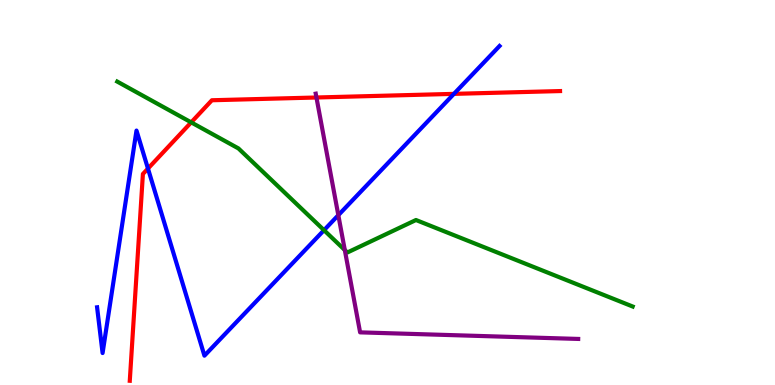[{'lines': ['blue', 'red'], 'intersections': [{'x': 1.91, 'y': 5.62}, {'x': 5.86, 'y': 7.56}]}, {'lines': ['green', 'red'], 'intersections': [{'x': 2.47, 'y': 6.82}]}, {'lines': ['purple', 'red'], 'intersections': [{'x': 4.08, 'y': 7.47}]}, {'lines': ['blue', 'green'], 'intersections': [{'x': 4.18, 'y': 4.02}]}, {'lines': ['blue', 'purple'], 'intersections': [{'x': 4.37, 'y': 4.41}]}, {'lines': ['green', 'purple'], 'intersections': [{'x': 4.45, 'y': 3.51}]}]